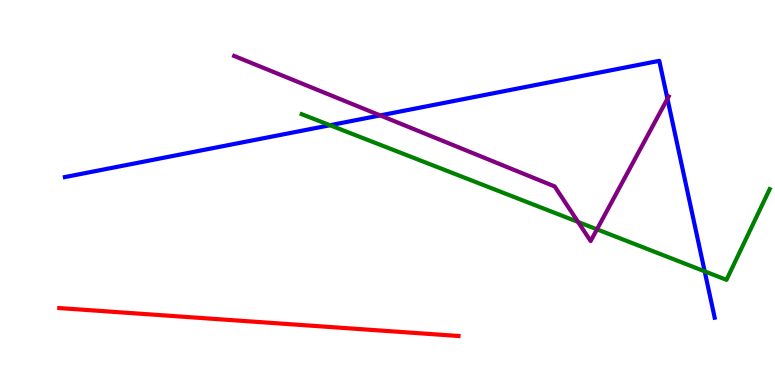[{'lines': ['blue', 'red'], 'intersections': []}, {'lines': ['green', 'red'], 'intersections': []}, {'lines': ['purple', 'red'], 'intersections': []}, {'lines': ['blue', 'green'], 'intersections': [{'x': 4.26, 'y': 6.75}, {'x': 9.09, 'y': 2.95}]}, {'lines': ['blue', 'purple'], 'intersections': [{'x': 4.91, 'y': 7.0}, {'x': 8.61, 'y': 7.43}]}, {'lines': ['green', 'purple'], 'intersections': [{'x': 7.46, 'y': 4.23}, {'x': 7.7, 'y': 4.04}]}]